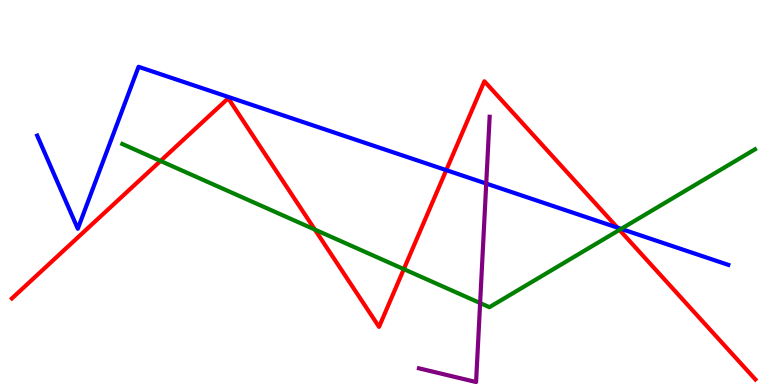[{'lines': ['blue', 'red'], 'intersections': [{'x': 5.76, 'y': 5.58}, {'x': 7.97, 'y': 4.09}]}, {'lines': ['green', 'red'], 'intersections': [{'x': 2.07, 'y': 5.82}, {'x': 4.06, 'y': 4.04}, {'x': 5.21, 'y': 3.01}, {'x': 7.99, 'y': 4.03}]}, {'lines': ['purple', 'red'], 'intersections': []}, {'lines': ['blue', 'green'], 'intersections': [{'x': 8.02, 'y': 4.06}]}, {'lines': ['blue', 'purple'], 'intersections': [{'x': 6.27, 'y': 5.23}]}, {'lines': ['green', 'purple'], 'intersections': [{'x': 6.2, 'y': 2.13}]}]